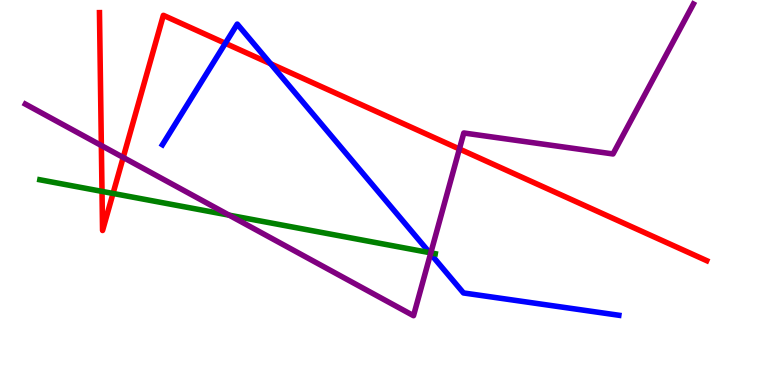[{'lines': ['blue', 'red'], 'intersections': [{'x': 2.91, 'y': 8.88}, {'x': 3.49, 'y': 8.34}]}, {'lines': ['green', 'red'], 'intersections': [{'x': 1.32, 'y': 5.03}, {'x': 1.46, 'y': 4.98}]}, {'lines': ['purple', 'red'], 'intersections': [{'x': 1.31, 'y': 6.22}, {'x': 1.59, 'y': 5.91}, {'x': 5.93, 'y': 6.13}]}, {'lines': ['blue', 'green'], 'intersections': [{'x': 5.54, 'y': 3.44}]}, {'lines': ['blue', 'purple'], 'intersections': [{'x': 5.56, 'y': 3.41}]}, {'lines': ['green', 'purple'], 'intersections': [{'x': 2.96, 'y': 4.41}, {'x': 5.56, 'y': 3.43}]}]